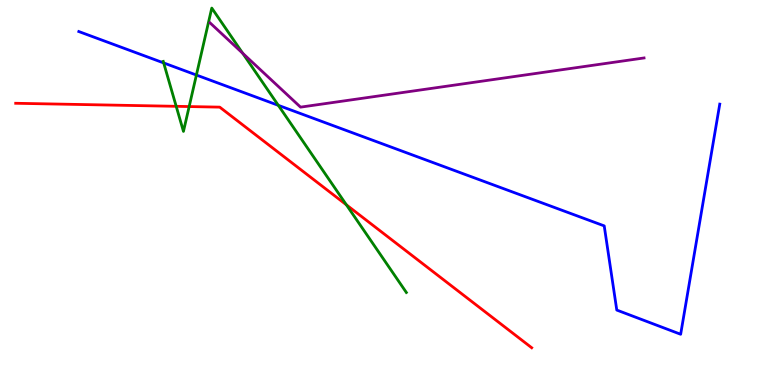[{'lines': ['blue', 'red'], 'intersections': []}, {'lines': ['green', 'red'], 'intersections': [{'x': 2.27, 'y': 7.24}, {'x': 2.44, 'y': 7.23}, {'x': 4.47, 'y': 4.68}]}, {'lines': ['purple', 'red'], 'intersections': []}, {'lines': ['blue', 'green'], 'intersections': [{'x': 2.11, 'y': 8.37}, {'x': 2.53, 'y': 8.05}, {'x': 3.59, 'y': 7.26}]}, {'lines': ['blue', 'purple'], 'intersections': []}, {'lines': ['green', 'purple'], 'intersections': [{'x': 3.13, 'y': 8.62}]}]